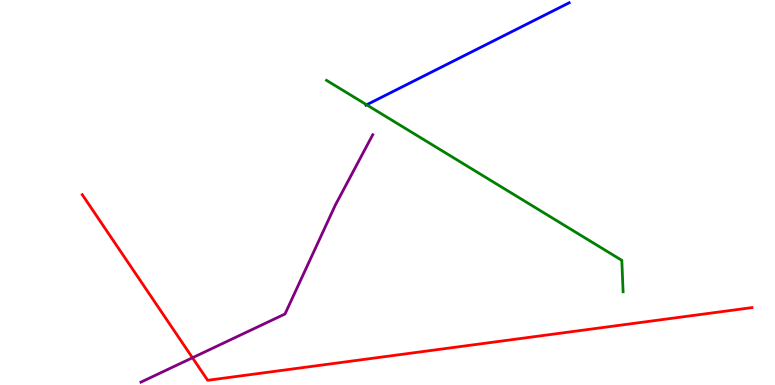[{'lines': ['blue', 'red'], 'intersections': []}, {'lines': ['green', 'red'], 'intersections': []}, {'lines': ['purple', 'red'], 'intersections': [{'x': 2.48, 'y': 0.708}]}, {'lines': ['blue', 'green'], 'intersections': [{'x': 4.73, 'y': 7.28}]}, {'lines': ['blue', 'purple'], 'intersections': []}, {'lines': ['green', 'purple'], 'intersections': []}]